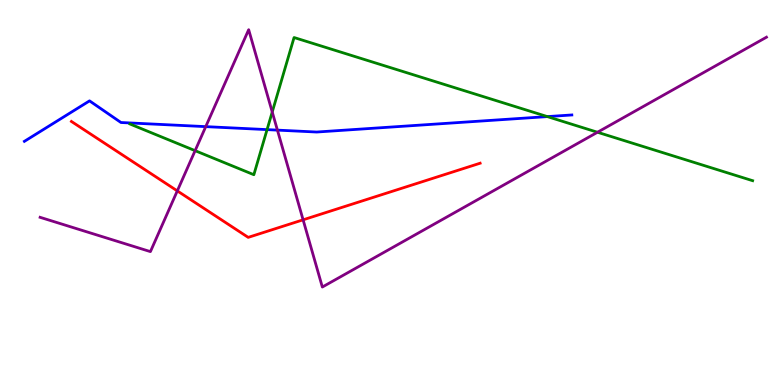[{'lines': ['blue', 'red'], 'intersections': []}, {'lines': ['green', 'red'], 'intersections': []}, {'lines': ['purple', 'red'], 'intersections': [{'x': 2.29, 'y': 5.04}, {'x': 3.91, 'y': 4.29}]}, {'lines': ['blue', 'green'], 'intersections': [{'x': 3.45, 'y': 6.63}, {'x': 7.06, 'y': 6.97}]}, {'lines': ['blue', 'purple'], 'intersections': [{'x': 2.65, 'y': 6.71}, {'x': 3.58, 'y': 6.62}]}, {'lines': ['green', 'purple'], 'intersections': [{'x': 2.52, 'y': 6.09}, {'x': 3.51, 'y': 7.09}, {'x': 7.71, 'y': 6.56}]}]